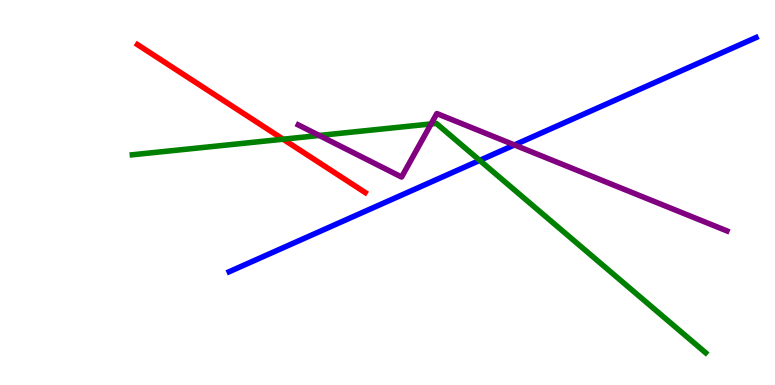[{'lines': ['blue', 'red'], 'intersections': []}, {'lines': ['green', 'red'], 'intersections': [{'x': 3.65, 'y': 6.38}]}, {'lines': ['purple', 'red'], 'intersections': []}, {'lines': ['blue', 'green'], 'intersections': [{'x': 6.19, 'y': 5.83}]}, {'lines': ['blue', 'purple'], 'intersections': [{'x': 6.64, 'y': 6.24}]}, {'lines': ['green', 'purple'], 'intersections': [{'x': 4.12, 'y': 6.48}, {'x': 5.56, 'y': 6.78}]}]